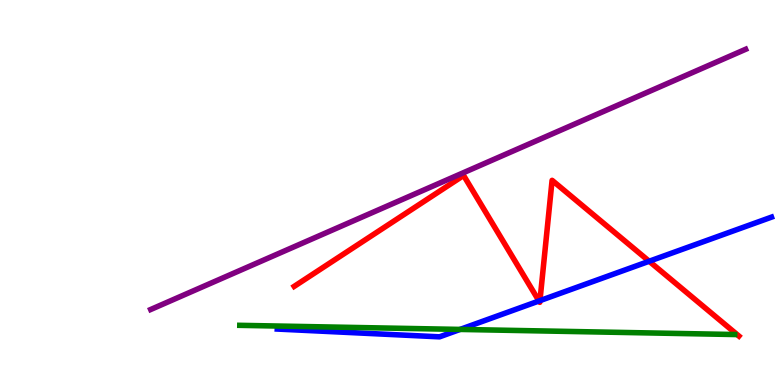[{'lines': ['blue', 'red'], 'intersections': [{'x': 6.95, 'y': 2.18}, {'x': 6.97, 'y': 2.19}, {'x': 8.38, 'y': 3.21}]}, {'lines': ['green', 'red'], 'intersections': []}, {'lines': ['purple', 'red'], 'intersections': []}, {'lines': ['blue', 'green'], 'intersections': [{'x': 5.94, 'y': 1.44}]}, {'lines': ['blue', 'purple'], 'intersections': []}, {'lines': ['green', 'purple'], 'intersections': []}]